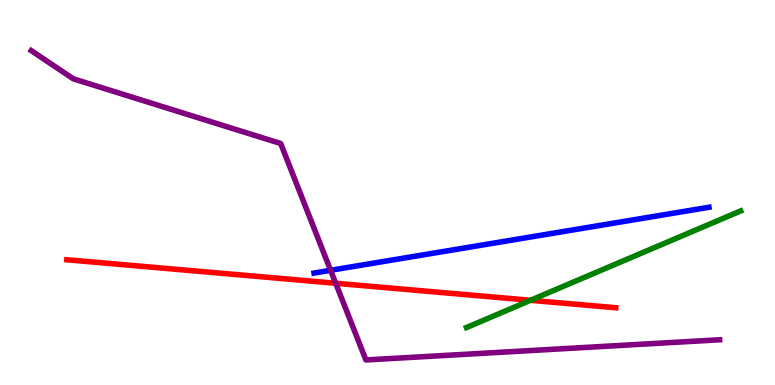[{'lines': ['blue', 'red'], 'intersections': []}, {'lines': ['green', 'red'], 'intersections': [{'x': 6.85, 'y': 2.2}]}, {'lines': ['purple', 'red'], 'intersections': [{'x': 4.33, 'y': 2.64}]}, {'lines': ['blue', 'green'], 'intersections': []}, {'lines': ['blue', 'purple'], 'intersections': [{'x': 4.27, 'y': 2.98}]}, {'lines': ['green', 'purple'], 'intersections': []}]